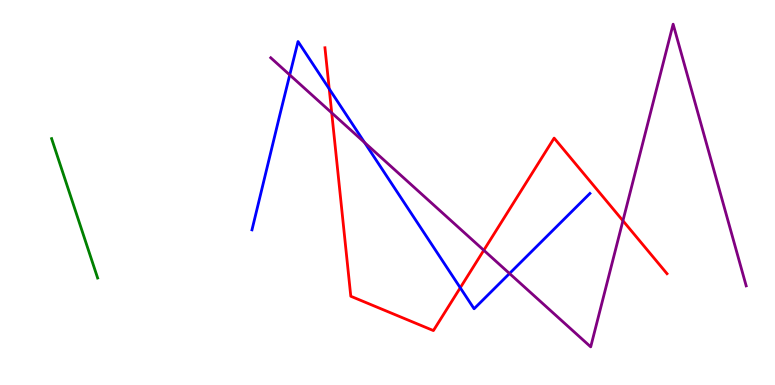[{'lines': ['blue', 'red'], 'intersections': [{'x': 4.25, 'y': 7.69}, {'x': 5.94, 'y': 2.53}]}, {'lines': ['green', 'red'], 'intersections': []}, {'lines': ['purple', 'red'], 'intersections': [{'x': 4.28, 'y': 7.07}, {'x': 6.24, 'y': 3.5}, {'x': 8.04, 'y': 4.27}]}, {'lines': ['blue', 'green'], 'intersections': []}, {'lines': ['blue', 'purple'], 'intersections': [{'x': 3.74, 'y': 8.05}, {'x': 4.7, 'y': 6.3}, {'x': 6.57, 'y': 2.9}]}, {'lines': ['green', 'purple'], 'intersections': []}]